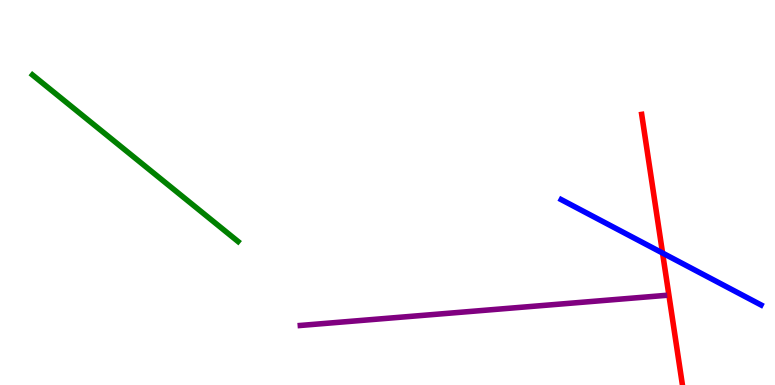[{'lines': ['blue', 'red'], 'intersections': [{'x': 8.55, 'y': 3.43}]}, {'lines': ['green', 'red'], 'intersections': []}, {'lines': ['purple', 'red'], 'intersections': []}, {'lines': ['blue', 'green'], 'intersections': []}, {'lines': ['blue', 'purple'], 'intersections': []}, {'lines': ['green', 'purple'], 'intersections': []}]